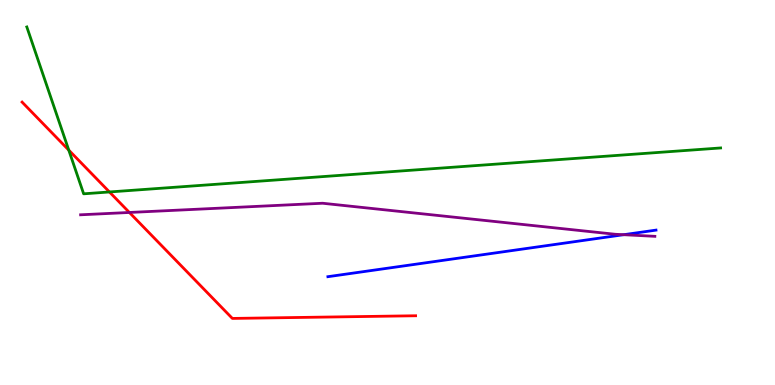[{'lines': ['blue', 'red'], 'intersections': []}, {'lines': ['green', 'red'], 'intersections': [{'x': 0.887, 'y': 6.1}, {'x': 1.41, 'y': 5.01}]}, {'lines': ['purple', 'red'], 'intersections': [{'x': 1.67, 'y': 4.48}]}, {'lines': ['blue', 'green'], 'intersections': []}, {'lines': ['blue', 'purple'], 'intersections': [{'x': 8.05, 'y': 3.9}]}, {'lines': ['green', 'purple'], 'intersections': []}]